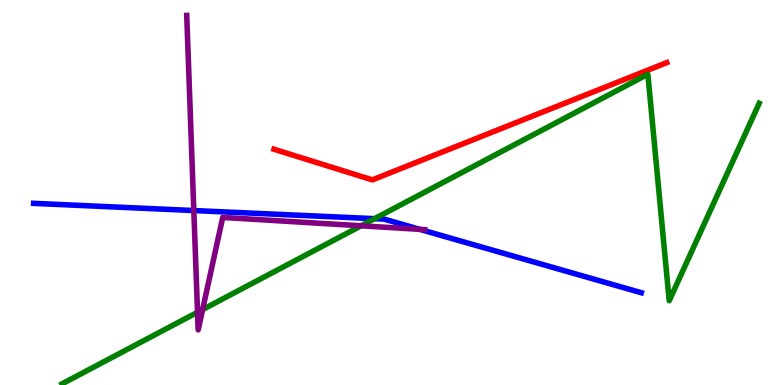[{'lines': ['blue', 'red'], 'intersections': []}, {'lines': ['green', 'red'], 'intersections': []}, {'lines': ['purple', 'red'], 'intersections': []}, {'lines': ['blue', 'green'], 'intersections': [{'x': 4.83, 'y': 4.32}]}, {'lines': ['blue', 'purple'], 'intersections': [{'x': 2.5, 'y': 4.53}, {'x': 5.42, 'y': 4.04}]}, {'lines': ['green', 'purple'], 'intersections': [{'x': 2.55, 'y': 1.89}, {'x': 2.61, 'y': 1.96}, {'x': 4.66, 'y': 4.14}]}]